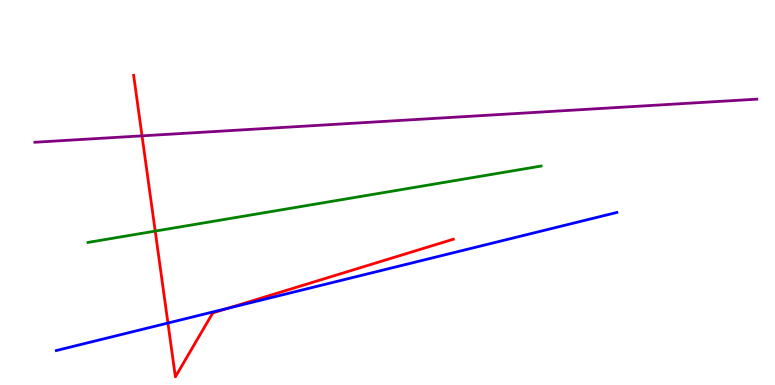[{'lines': ['blue', 'red'], 'intersections': [{'x': 2.17, 'y': 1.61}, {'x': 2.94, 'y': 1.99}]}, {'lines': ['green', 'red'], 'intersections': [{'x': 2.0, 'y': 4.0}]}, {'lines': ['purple', 'red'], 'intersections': [{'x': 1.83, 'y': 6.47}]}, {'lines': ['blue', 'green'], 'intersections': []}, {'lines': ['blue', 'purple'], 'intersections': []}, {'lines': ['green', 'purple'], 'intersections': []}]